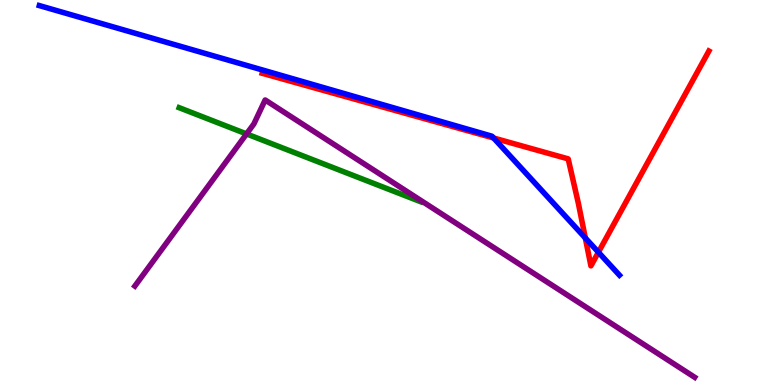[{'lines': ['blue', 'red'], 'intersections': [{'x': 6.37, 'y': 6.42}, {'x': 7.55, 'y': 3.82}, {'x': 7.72, 'y': 3.45}]}, {'lines': ['green', 'red'], 'intersections': []}, {'lines': ['purple', 'red'], 'intersections': []}, {'lines': ['blue', 'green'], 'intersections': []}, {'lines': ['blue', 'purple'], 'intersections': []}, {'lines': ['green', 'purple'], 'intersections': [{'x': 3.18, 'y': 6.52}]}]